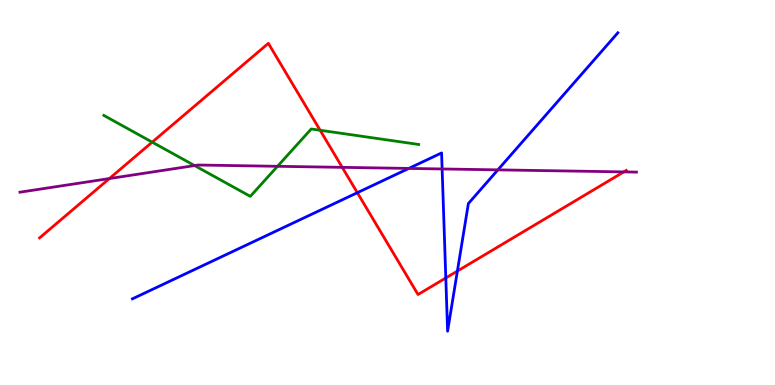[{'lines': ['blue', 'red'], 'intersections': [{'x': 4.61, 'y': 4.99}, {'x': 5.75, 'y': 2.78}, {'x': 5.9, 'y': 2.96}]}, {'lines': ['green', 'red'], 'intersections': [{'x': 1.96, 'y': 6.31}, {'x': 4.13, 'y': 6.62}]}, {'lines': ['purple', 'red'], 'intersections': [{'x': 1.41, 'y': 5.36}, {'x': 4.42, 'y': 5.65}, {'x': 8.05, 'y': 5.54}]}, {'lines': ['blue', 'green'], 'intersections': []}, {'lines': ['blue', 'purple'], 'intersections': [{'x': 5.27, 'y': 5.63}, {'x': 5.7, 'y': 5.61}, {'x': 6.42, 'y': 5.59}]}, {'lines': ['green', 'purple'], 'intersections': [{'x': 2.51, 'y': 5.7}, {'x': 3.58, 'y': 5.68}]}]